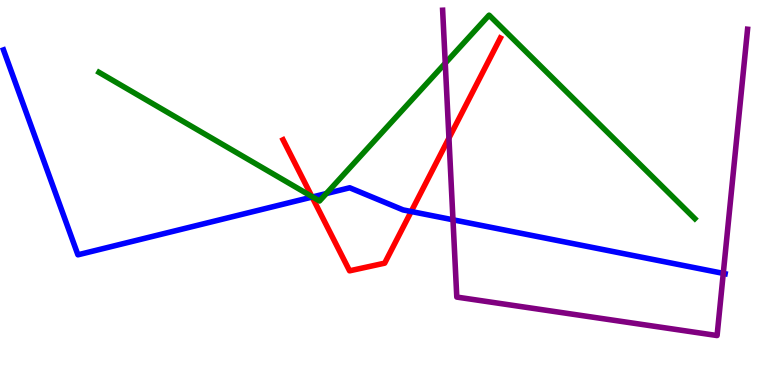[{'lines': ['blue', 'red'], 'intersections': [{'x': 4.03, 'y': 4.88}, {'x': 5.31, 'y': 4.51}]}, {'lines': ['green', 'red'], 'intersections': [{'x': 4.02, 'y': 4.9}]}, {'lines': ['purple', 'red'], 'intersections': [{'x': 5.79, 'y': 6.41}]}, {'lines': ['blue', 'green'], 'intersections': [{'x': 4.03, 'y': 4.88}, {'x': 4.21, 'y': 4.97}]}, {'lines': ['blue', 'purple'], 'intersections': [{'x': 5.84, 'y': 4.29}, {'x': 9.33, 'y': 2.9}]}, {'lines': ['green', 'purple'], 'intersections': [{'x': 5.75, 'y': 8.36}]}]